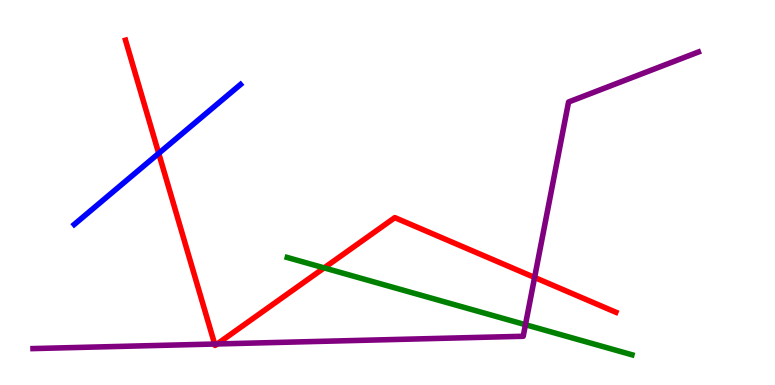[{'lines': ['blue', 'red'], 'intersections': [{'x': 2.05, 'y': 6.02}]}, {'lines': ['green', 'red'], 'intersections': [{'x': 4.18, 'y': 3.04}]}, {'lines': ['purple', 'red'], 'intersections': [{'x': 2.77, 'y': 1.06}, {'x': 2.8, 'y': 1.07}, {'x': 6.9, 'y': 2.79}]}, {'lines': ['blue', 'green'], 'intersections': []}, {'lines': ['blue', 'purple'], 'intersections': []}, {'lines': ['green', 'purple'], 'intersections': [{'x': 6.78, 'y': 1.57}]}]